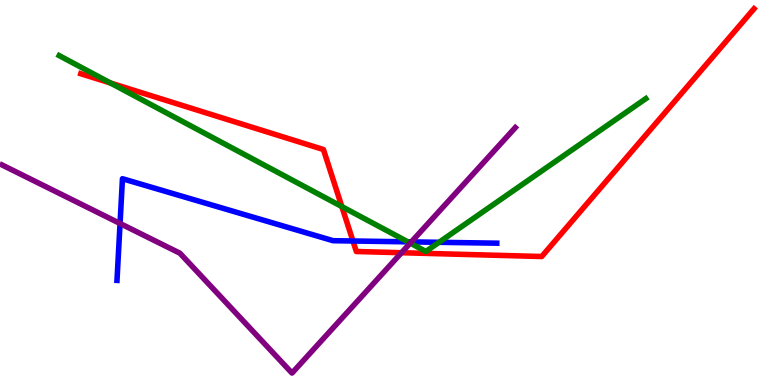[{'lines': ['blue', 'red'], 'intersections': [{'x': 4.55, 'y': 3.74}]}, {'lines': ['green', 'red'], 'intersections': [{'x': 1.43, 'y': 7.84}, {'x': 4.41, 'y': 4.63}]}, {'lines': ['purple', 'red'], 'intersections': [{'x': 5.18, 'y': 3.44}]}, {'lines': ['blue', 'green'], 'intersections': [{'x': 5.26, 'y': 3.72}, {'x': 5.66, 'y': 3.71}]}, {'lines': ['blue', 'purple'], 'intersections': [{'x': 1.55, 'y': 4.19}, {'x': 5.31, 'y': 3.72}]}, {'lines': ['green', 'purple'], 'intersections': [{'x': 5.29, 'y': 3.69}]}]